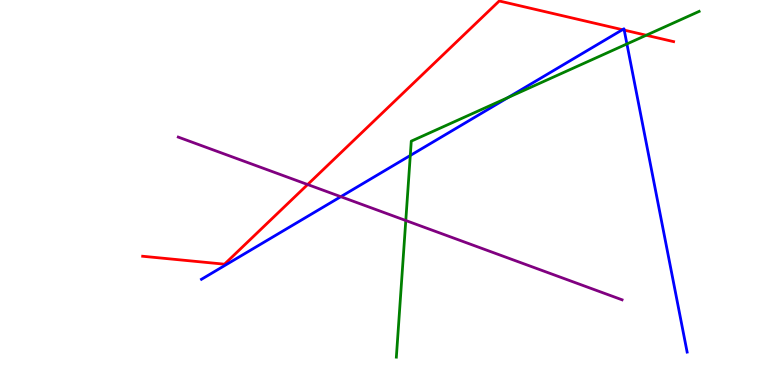[{'lines': ['blue', 'red'], 'intersections': [{'x': 8.03, 'y': 9.23}, {'x': 8.05, 'y': 9.22}]}, {'lines': ['green', 'red'], 'intersections': [{'x': 8.34, 'y': 9.08}]}, {'lines': ['purple', 'red'], 'intersections': [{'x': 3.97, 'y': 5.21}]}, {'lines': ['blue', 'green'], 'intersections': [{'x': 5.29, 'y': 5.96}, {'x': 6.56, 'y': 7.47}, {'x': 8.09, 'y': 8.86}]}, {'lines': ['blue', 'purple'], 'intersections': [{'x': 4.4, 'y': 4.89}]}, {'lines': ['green', 'purple'], 'intersections': [{'x': 5.24, 'y': 4.27}]}]